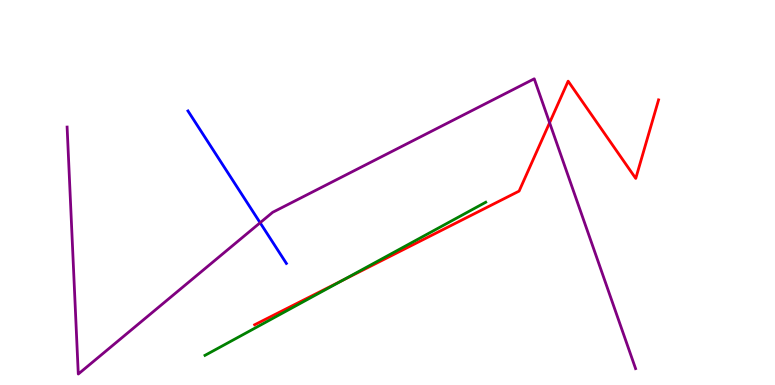[{'lines': ['blue', 'red'], 'intersections': []}, {'lines': ['green', 'red'], 'intersections': [{'x': 4.42, 'y': 2.71}]}, {'lines': ['purple', 'red'], 'intersections': [{'x': 7.09, 'y': 6.81}]}, {'lines': ['blue', 'green'], 'intersections': []}, {'lines': ['blue', 'purple'], 'intersections': [{'x': 3.36, 'y': 4.21}]}, {'lines': ['green', 'purple'], 'intersections': []}]